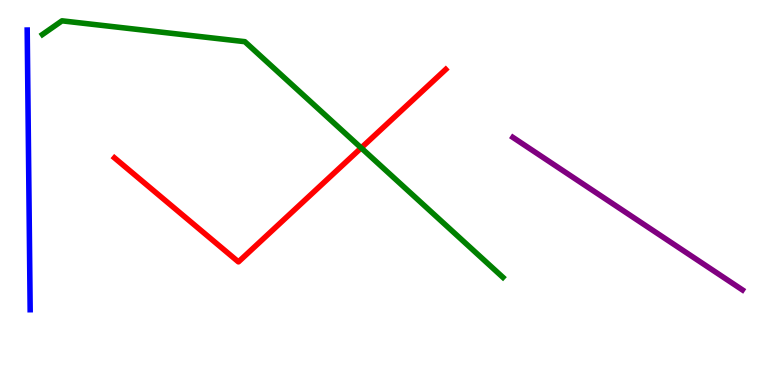[{'lines': ['blue', 'red'], 'intersections': []}, {'lines': ['green', 'red'], 'intersections': [{'x': 4.66, 'y': 6.16}]}, {'lines': ['purple', 'red'], 'intersections': []}, {'lines': ['blue', 'green'], 'intersections': []}, {'lines': ['blue', 'purple'], 'intersections': []}, {'lines': ['green', 'purple'], 'intersections': []}]